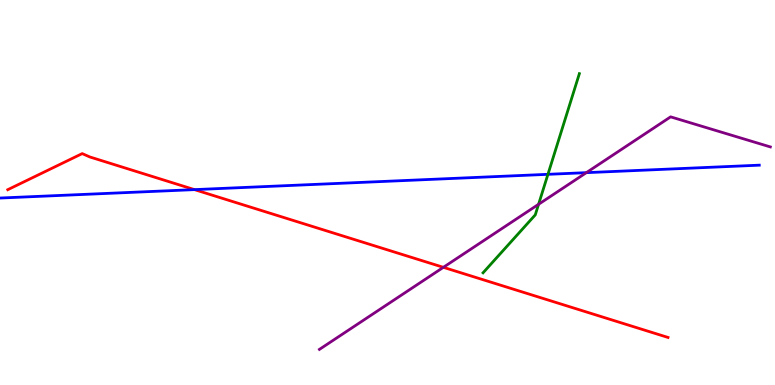[{'lines': ['blue', 'red'], 'intersections': [{'x': 2.51, 'y': 5.07}]}, {'lines': ['green', 'red'], 'intersections': []}, {'lines': ['purple', 'red'], 'intersections': [{'x': 5.72, 'y': 3.06}]}, {'lines': ['blue', 'green'], 'intersections': [{'x': 7.07, 'y': 5.47}]}, {'lines': ['blue', 'purple'], 'intersections': [{'x': 7.57, 'y': 5.52}]}, {'lines': ['green', 'purple'], 'intersections': [{'x': 6.95, 'y': 4.69}]}]